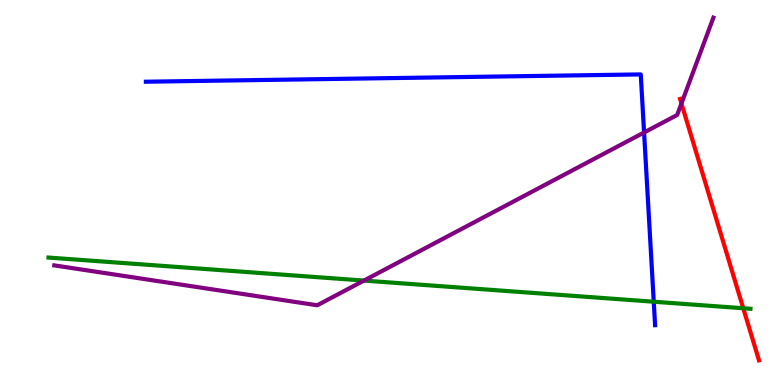[{'lines': ['blue', 'red'], 'intersections': []}, {'lines': ['green', 'red'], 'intersections': [{'x': 9.59, 'y': 1.99}]}, {'lines': ['purple', 'red'], 'intersections': [{'x': 8.79, 'y': 7.31}]}, {'lines': ['blue', 'green'], 'intersections': [{'x': 8.44, 'y': 2.16}]}, {'lines': ['blue', 'purple'], 'intersections': [{'x': 8.31, 'y': 6.56}]}, {'lines': ['green', 'purple'], 'intersections': [{'x': 4.7, 'y': 2.71}]}]